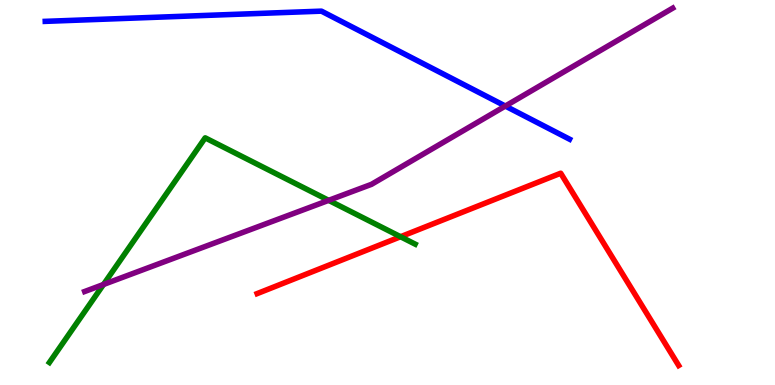[{'lines': ['blue', 'red'], 'intersections': []}, {'lines': ['green', 'red'], 'intersections': [{'x': 5.17, 'y': 3.85}]}, {'lines': ['purple', 'red'], 'intersections': []}, {'lines': ['blue', 'green'], 'intersections': []}, {'lines': ['blue', 'purple'], 'intersections': [{'x': 6.52, 'y': 7.25}]}, {'lines': ['green', 'purple'], 'intersections': [{'x': 1.34, 'y': 2.61}, {'x': 4.24, 'y': 4.8}]}]